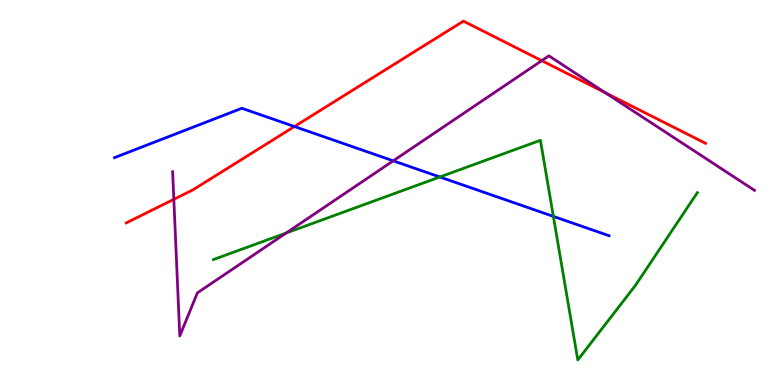[{'lines': ['blue', 'red'], 'intersections': [{'x': 3.8, 'y': 6.71}]}, {'lines': ['green', 'red'], 'intersections': []}, {'lines': ['purple', 'red'], 'intersections': [{'x': 2.24, 'y': 4.82}, {'x': 6.99, 'y': 8.42}, {'x': 7.81, 'y': 7.59}]}, {'lines': ['blue', 'green'], 'intersections': [{'x': 5.68, 'y': 5.4}, {'x': 7.14, 'y': 4.38}]}, {'lines': ['blue', 'purple'], 'intersections': [{'x': 5.07, 'y': 5.82}]}, {'lines': ['green', 'purple'], 'intersections': [{'x': 3.69, 'y': 3.95}]}]